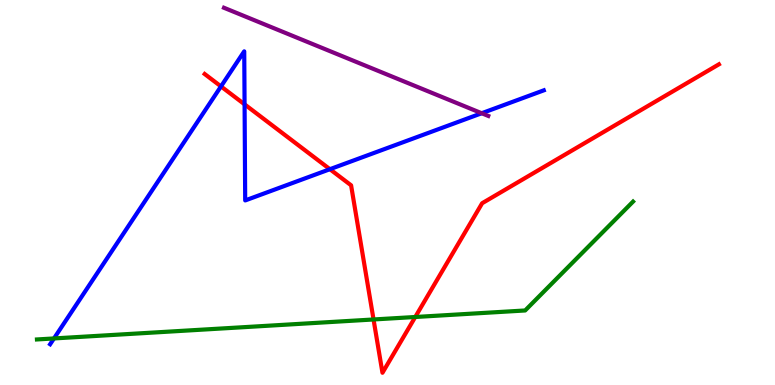[{'lines': ['blue', 'red'], 'intersections': [{'x': 2.85, 'y': 7.76}, {'x': 3.16, 'y': 7.29}, {'x': 4.26, 'y': 5.61}]}, {'lines': ['green', 'red'], 'intersections': [{'x': 4.82, 'y': 1.7}, {'x': 5.36, 'y': 1.77}]}, {'lines': ['purple', 'red'], 'intersections': []}, {'lines': ['blue', 'green'], 'intersections': [{'x': 0.696, 'y': 1.21}]}, {'lines': ['blue', 'purple'], 'intersections': [{'x': 6.22, 'y': 7.06}]}, {'lines': ['green', 'purple'], 'intersections': []}]